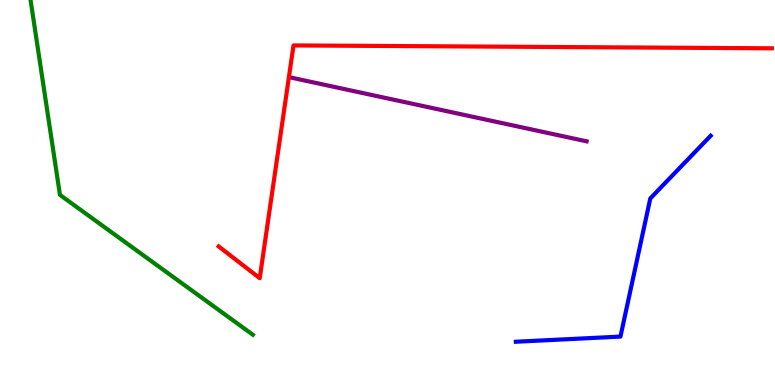[{'lines': ['blue', 'red'], 'intersections': []}, {'lines': ['green', 'red'], 'intersections': []}, {'lines': ['purple', 'red'], 'intersections': []}, {'lines': ['blue', 'green'], 'intersections': []}, {'lines': ['blue', 'purple'], 'intersections': []}, {'lines': ['green', 'purple'], 'intersections': []}]